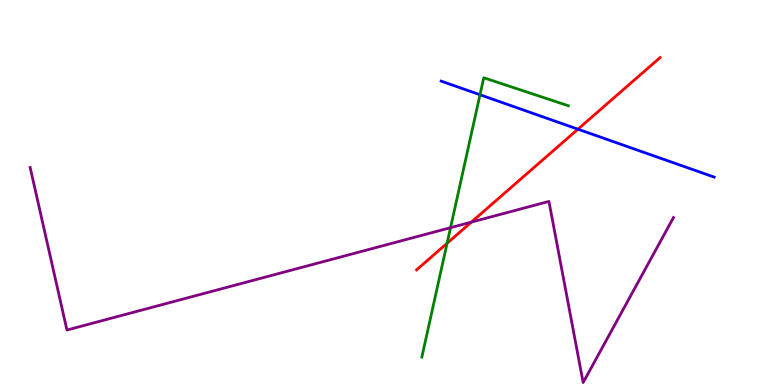[{'lines': ['blue', 'red'], 'intersections': [{'x': 7.46, 'y': 6.64}]}, {'lines': ['green', 'red'], 'intersections': [{'x': 5.77, 'y': 3.68}]}, {'lines': ['purple', 'red'], 'intersections': [{'x': 6.08, 'y': 4.23}]}, {'lines': ['blue', 'green'], 'intersections': [{'x': 6.19, 'y': 7.54}]}, {'lines': ['blue', 'purple'], 'intersections': []}, {'lines': ['green', 'purple'], 'intersections': [{'x': 5.81, 'y': 4.09}]}]